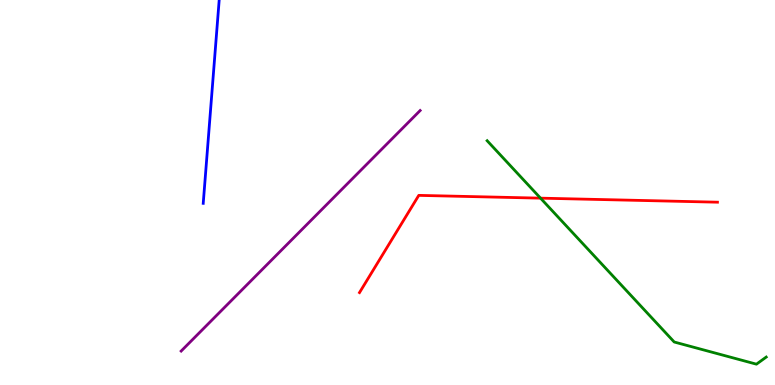[{'lines': ['blue', 'red'], 'intersections': []}, {'lines': ['green', 'red'], 'intersections': [{'x': 6.97, 'y': 4.85}]}, {'lines': ['purple', 'red'], 'intersections': []}, {'lines': ['blue', 'green'], 'intersections': []}, {'lines': ['blue', 'purple'], 'intersections': []}, {'lines': ['green', 'purple'], 'intersections': []}]